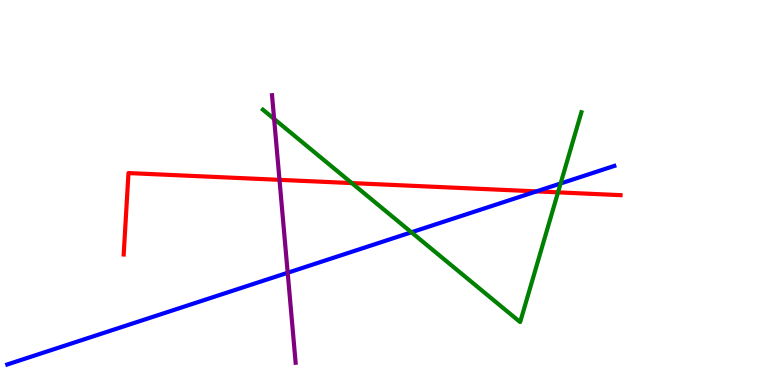[{'lines': ['blue', 'red'], 'intersections': [{'x': 6.92, 'y': 5.03}]}, {'lines': ['green', 'red'], 'intersections': [{'x': 4.54, 'y': 5.24}, {'x': 7.2, 'y': 5.0}]}, {'lines': ['purple', 'red'], 'intersections': [{'x': 3.61, 'y': 5.33}]}, {'lines': ['blue', 'green'], 'intersections': [{'x': 5.31, 'y': 3.97}, {'x': 7.23, 'y': 5.23}]}, {'lines': ['blue', 'purple'], 'intersections': [{'x': 3.71, 'y': 2.92}]}, {'lines': ['green', 'purple'], 'intersections': [{'x': 3.54, 'y': 6.91}]}]